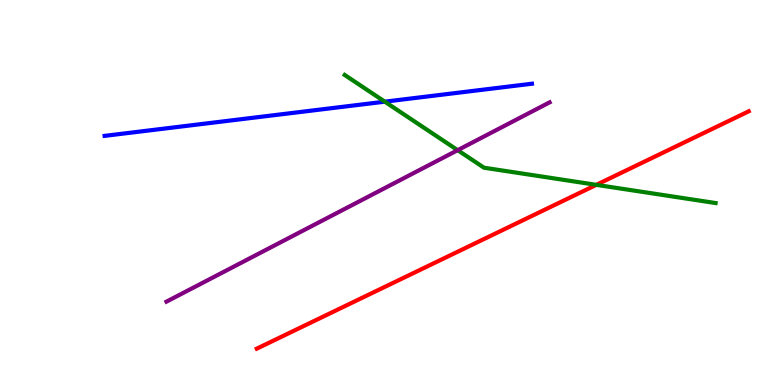[{'lines': ['blue', 'red'], 'intersections': []}, {'lines': ['green', 'red'], 'intersections': [{'x': 7.69, 'y': 5.2}]}, {'lines': ['purple', 'red'], 'intersections': []}, {'lines': ['blue', 'green'], 'intersections': [{'x': 4.97, 'y': 7.36}]}, {'lines': ['blue', 'purple'], 'intersections': []}, {'lines': ['green', 'purple'], 'intersections': [{'x': 5.91, 'y': 6.1}]}]